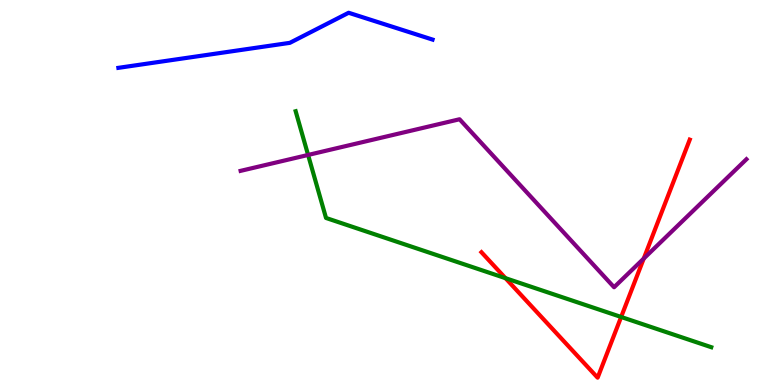[{'lines': ['blue', 'red'], 'intersections': []}, {'lines': ['green', 'red'], 'intersections': [{'x': 6.52, 'y': 2.77}, {'x': 8.01, 'y': 1.77}]}, {'lines': ['purple', 'red'], 'intersections': [{'x': 8.31, 'y': 3.28}]}, {'lines': ['blue', 'green'], 'intersections': []}, {'lines': ['blue', 'purple'], 'intersections': []}, {'lines': ['green', 'purple'], 'intersections': [{'x': 3.98, 'y': 5.98}]}]